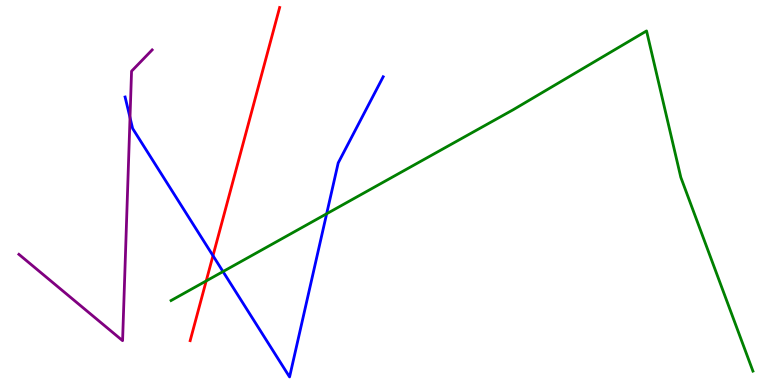[{'lines': ['blue', 'red'], 'intersections': [{'x': 2.75, 'y': 3.36}]}, {'lines': ['green', 'red'], 'intersections': [{'x': 2.66, 'y': 2.7}]}, {'lines': ['purple', 'red'], 'intersections': []}, {'lines': ['blue', 'green'], 'intersections': [{'x': 2.88, 'y': 2.95}, {'x': 4.21, 'y': 4.45}]}, {'lines': ['blue', 'purple'], 'intersections': [{'x': 1.68, 'y': 6.95}]}, {'lines': ['green', 'purple'], 'intersections': []}]